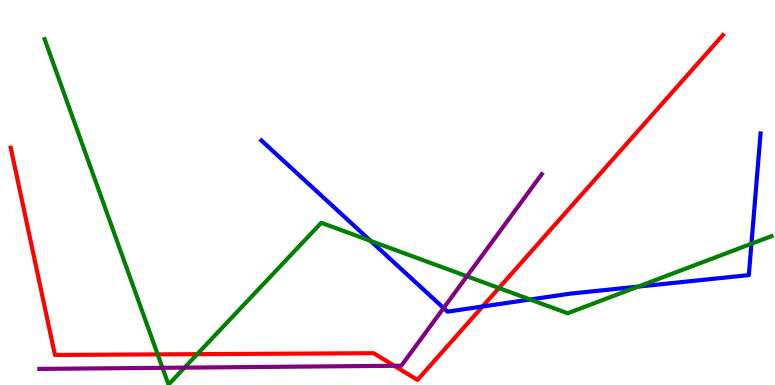[{'lines': ['blue', 'red'], 'intersections': [{'x': 6.23, 'y': 2.04}]}, {'lines': ['green', 'red'], 'intersections': [{'x': 2.03, 'y': 0.795}, {'x': 2.54, 'y': 0.801}, {'x': 6.44, 'y': 2.52}]}, {'lines': ['purple', 'red'], 'intersections': [{'x': 5.09, 'y': 0.499}]}, {'lines': ['blue', 'green'], 'intersections': [{'x': 4.78, 'y': 3.74}, {'x': 6.84, 'y': 2.22}, {'x': 8.23, 'y': 2.56}, {'x': 9.7, 'y': 3.67}]}, {'lines': ['blue', 'purple'], 'intersections': [{'x': 5.72, 'y': 2.0}]}, {'lines': ['green', 'purple'], 'intersections': [{'x': 2.1, 'y': 0.446}, {'x': 2.38, 'y': 0.451}, {'x': 6.02, 'y': 2.82}]}]